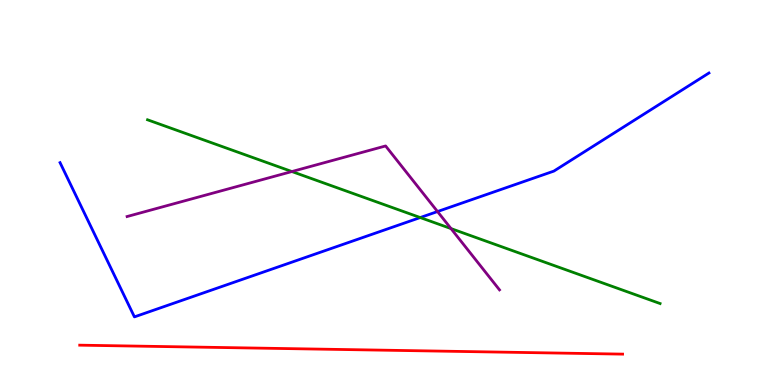[{'lines': ['blue', 'red'], 'intersections': []}, {'lines': ['green', 'red'], 'intersections': []}, {'lines': ['purple', 'red'], 'intersections': []}, {'lines': ['blue', 'green'], 'intersections': [{'x': 5.42, 'y': 4.35}]}, {'lines': ['blue', 'purple'], 'intersections': [{'x': 5.65, 'y': 4.51}]}, {'lines': ['green', 'purple'], 'intersections': [{'x': 3.77, 'y': 5.54}, {'x': 5.82, 'y': 4.06}]}]